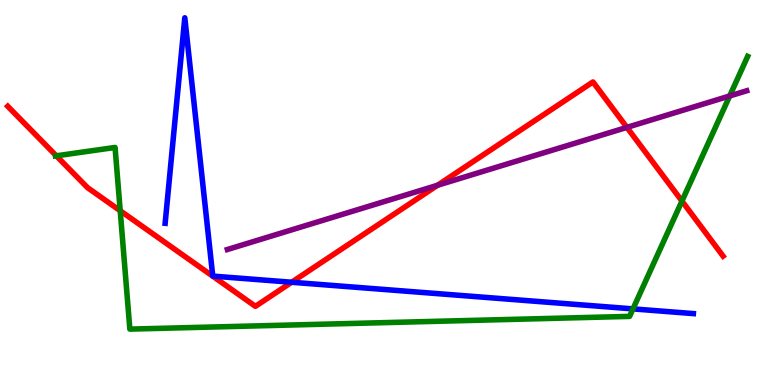[{'lines': ['blue', 'red'], 'intersections': [{'x': 3.76, 'y': 2.67}]}, {'lines': ['green', 'red'], 'intersections': [{'x': 0.727, 'y': 5.95}, {'x': 1.55, 'y': 4.53}, {'x': 8.8, 'y': 4.78}]}, {'lines': ['purple', 'red'], 'intersections': [{'x': 5.65, 'y': 5.19}, {'x': 8.09, 'y': 6.69}]}, {'lines': ['blue', 'green'], 'intersections': [{'x': 8.17, 'y': 1.98}]}, {'lines': ['blue', 'purple'], 'intersections': []}, {'lines': ['green', 'purple'], 'intersections': [{'x': 9.42, 'y': 7.51}]}]